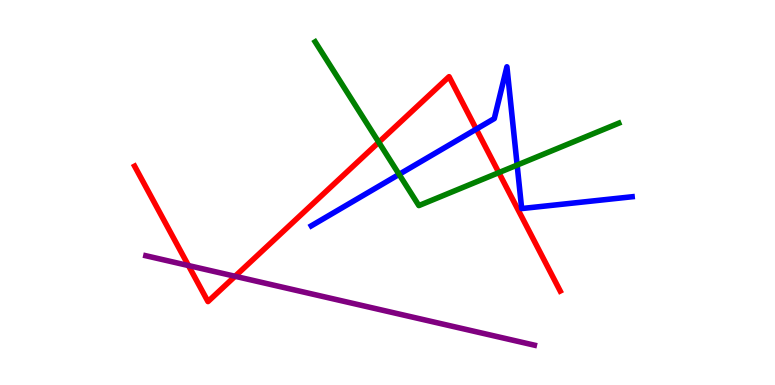[{'lines': ['blue', 'red'], 'intersections': [{'x': 6.15, 'y': 6.65}]}, {'lines': ['green', 'red'], 'intersections': [{'x': 4.89, 'y': 6.31}, {'x': 6.44, 'y': 5.52}]}, {'lines': ['purple', 'red'], 'intersections': [{'x': 2.43, 'y': 3.1}, {'x': 3.03, 'y': 2.82}]}, {'lines': ['blue', 'green'], 'intersections': [{'x': 5.15, 'y': 5.47}, {'x': 6.67, 'y': 5.71}]}, {'lines': ['blue', 'purple'], 'intersections': []}, {'lines': ['green', 'purple'], 'intersections': []}]